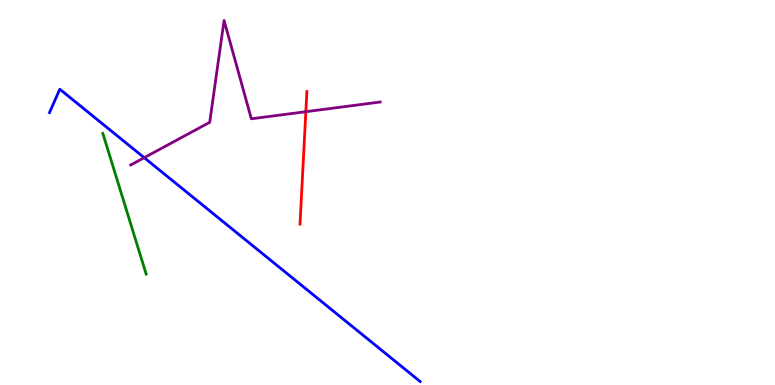[{'lines': ['blue', 'red'], 'intersections': []}, {'lines': ['green', 'red'], 'intersections': []}, {'lines': ['purple', 'red'], 'intersections': [{'x': 3.95, 'y': 7.1}]}, {'lines': ['blue', 'green'], 'intersections': []}, {'lines': ['blue', 'purple'], 'intersections': [{'x': 1.86, 'y': 5.9}]}, {'lines': ['green', 'purple'], 'intersections': []}]